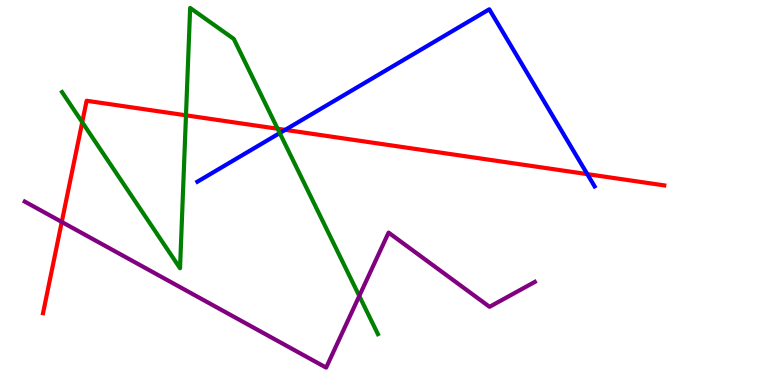[{'lines': ['blue', 'red'], 'intersections': [{'x': 3.68, 'y': 6.63}, {'x': 7.58, 'y': 5.48}]}, {'lines': ['green', 'red'], 'intersections': [{'x': 1.06, 'y': 6.83}, {'x': 2.4, 'y': 7.0}, {'x': 3.58, 'y': 6.66}]}, {'lines': ['purple', 'red'], 'intersections': [{'x': 0.797, 'y': 4.23}]}, {'lines': ['blue', 'green'], 'intersections': [{'x': 3.61, 'y': 6.54}]}, {'lines': ['blue', 'purple'], 'intersections': []}, {'lines': ['green', 'purple'], 'intersections': [{'x': 4.64, 'y': 2.31}]}]